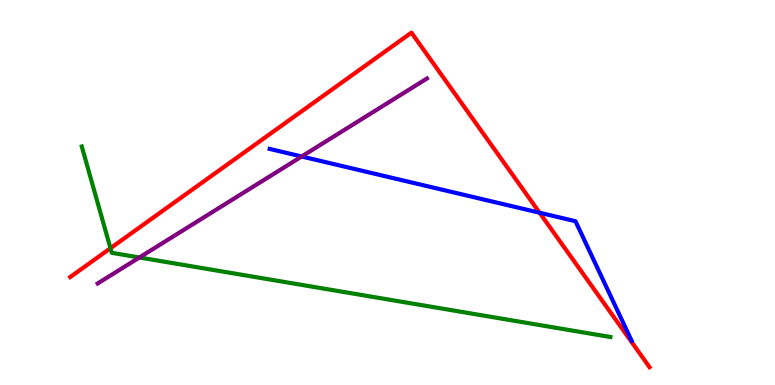[{'lines': ['blue', 'red'], 'intersections': [{'x': 6.96, 'y': 4.47}]}, {'lines': ['green', 'red'], 'intersections': [{'x': 1.43, 'y': 3.55}]}, {'lines': ['purple', 'red'], 'intersections': []}, {'lines': ['blue', 'green'], 'intersections': []}, {'lines': ['blue', 'purple'], 'intersections': [{'x': 3.89, 'y': 5.94}]}, {'lines': ['green', 'purple'], 'intersections': [{'x': 1.8, 'y': 3.31}]}]